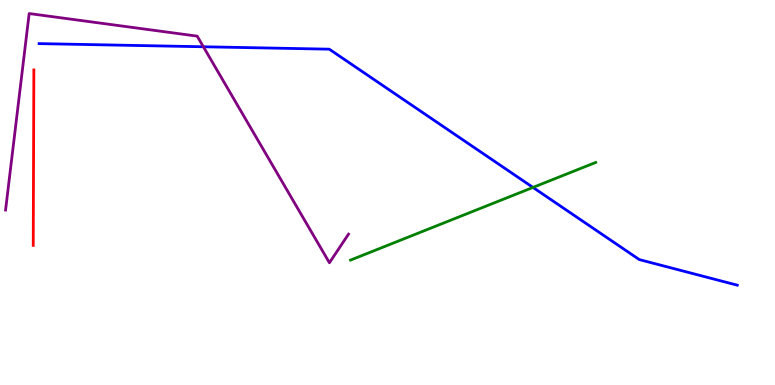[{'lines': ['blue', 'red'], 'intersections': []}, {'lines': ['green', 'red'], 'intersections': []}, {'lines': ['purple', 'red'], 'intersections': []}, {'lines': ['blue', 'green'], 'intersections': [{'x': 6.88, 'y': 5.13}]}, {'lines': ['blue', 'purple'], 'intersections': [{'x': 2.62, 'y': 8.79}]}, {'lines': ['green', 'purple'], 'intersections': []}]